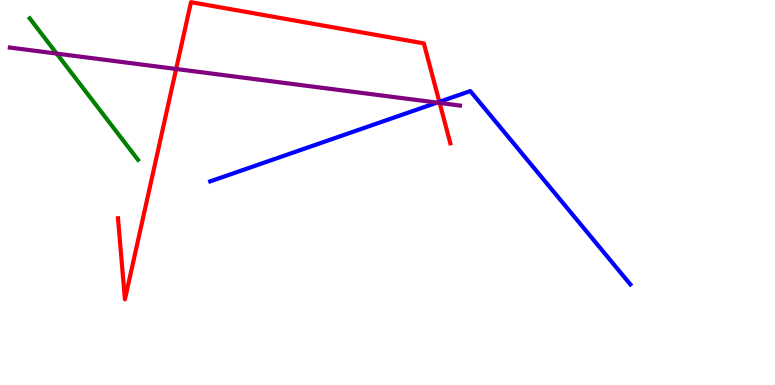[{'lines': ['blue', 'red'], 'intersections': [{'x': 5.67, 'y': 7.36}]}, {'lines': ['green', 'red'], 'intersections': []}, {'lines': ['purple', 'red'], 'intersections': [{'x': 2.27, 'y': 8.21}, {'x': 5.67, 'y': 7.33}]}, {'lines': ['blue', 'green'], 'intersections': []}, {'lines': ['blue', 'purple'], 'intersections': [{'x': 5.64, 'y': 7.33}]}, {'lines': ['green', 'purple'], 'intersections': [{'x': 0.732, 'y': 8.61}]}]